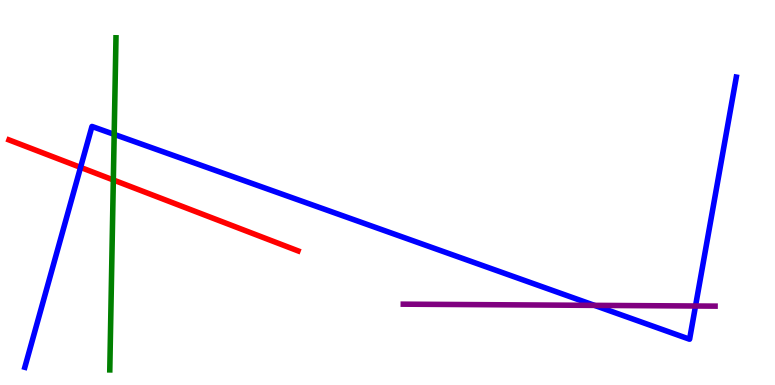[{'lines': ['blue', 'red'], 'intersections': [{'x': 1.04, 'y': 5.65}]}, {'lines': ['green', 'red'], 'intersections': [{'x': 1.46, 'y': 5.33}]}, {'lines': ['purple', 'red'], 'intersections': []}, {'lines': ['blue', 'green'], 'intersections': [{'x': 1.47, 'y': 6.51}]}, {'lines': ['blue', 'purple'], 'intersections': [{'x': 7.67, 'y': 2.07}, {'x': 8.97, 'y': 2.05}]}, {'lines': ['green', 'purple'], 'intersections': []}]